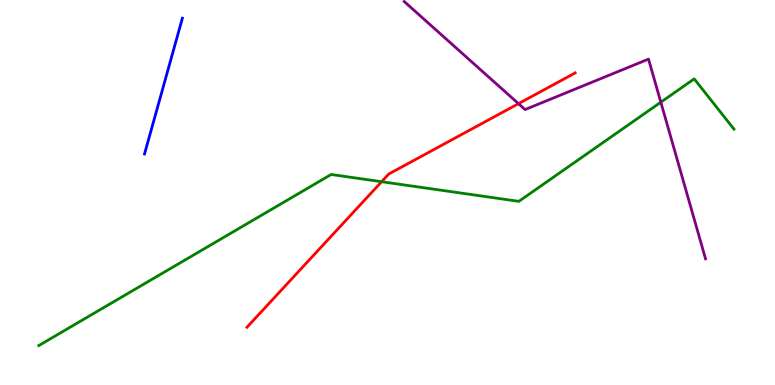[{'lines': ['blue', 'red'], 'intersections': []}, {'lines': ['green', 'red'], 'intersections': [{'x': 4.92, 'y': 5.28}]}, {'lines': ['purple', 'red'], 'intersections': [{'x': 6.69, 'y': 7.31}]}, {'lines': ['blue', 'green'], 'intersections': []}, {'lines': ['blue', 'purple'], 'intersections': []}, {'lines': ['green', 'purple'], 'intersections': [{'x': 8.53, 'y': 7.35}]}]